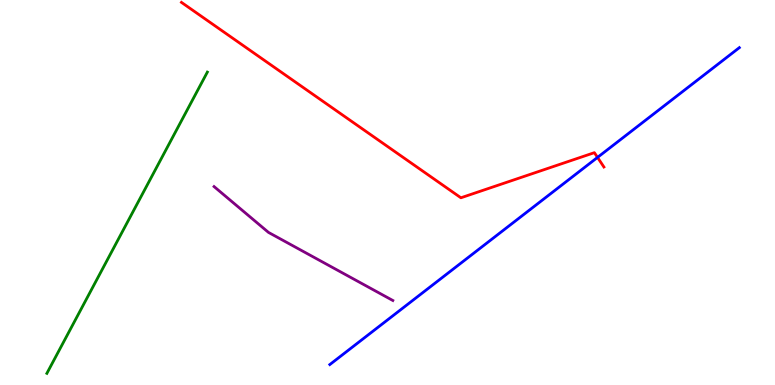[{'lines': ['blue', 'red'], 'intersections': [{'x': 7.71, 'y': 5.91}]}, {'lines': ['green', 'red'], 'intersections': []}, {'lines': ['purple', 'red'], 'intersections': []}, {'lines': ['blue', 'green'], 'intersections': []}, {'lines': ['blue', 'purple'], 'intersections': []}, {'lines': ['green', 'purple'], 'intersections': []}]